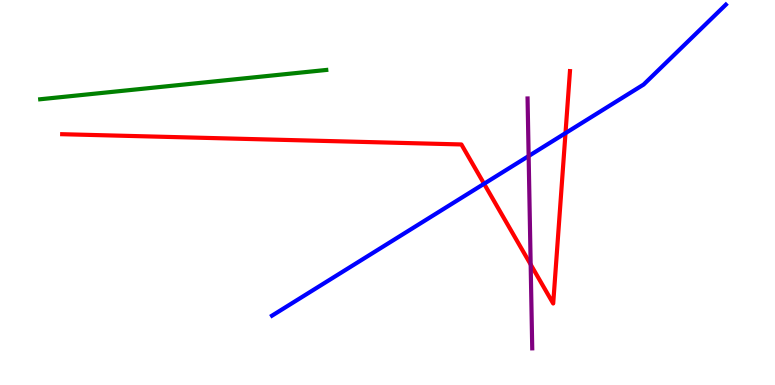[{'lines': ['blue', 'red'], 'intersections': [{'x': 6.25, 'y': 5.23}, {'x': 7.3, 'y': 6.54}]}, {'lines': ['green', 'red'], 'intersections': []}, {'lines': ['purple', 'red'], 'intersections': [{'x': 6.85, 'y': 3.13}]}, {'lines': ['blue', 'green'], 'intersections': []}, {'lines': ['blue', 'purple'], 'intersections': [{'x': 6.82, 'y': 5.95}]}, {'lines': ['green', 'purple'], 'intersections': []}]